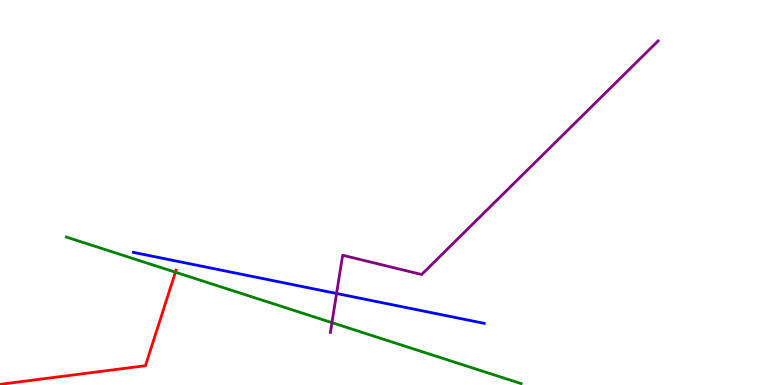[{'lines': ['blue', 'red'], 'intersections': []}, {'lines': ['green', 'red'], 'intersections': [{'x': 2.26, 'y': 2.93}]}, {'lines': ['purple', 'red'], 'intersections': []}, {'lines': ['blue', 'green'], 'intersections': []}, {'lines': ['blue', 'purple'], 'intersections': [{'x': 4.34, 'y': 2.38}]}, {'lines': ['green', 'purple'], 'intersections': [{'x': 4.28, 'y': 1.62}]}]